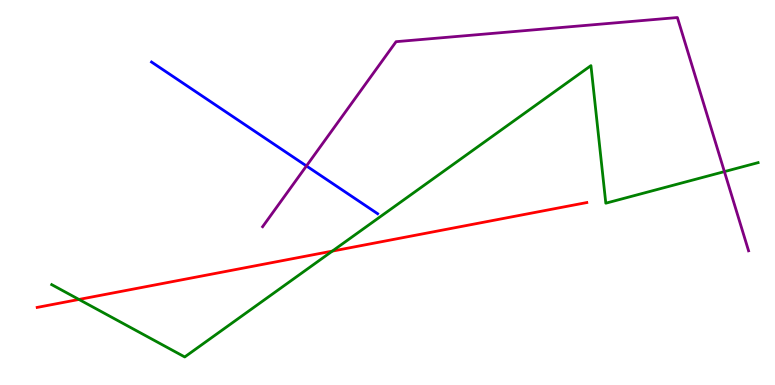[{'lines': ['blue', 'red'], 'intersections': []}, {'lines': ['green', 'red'], 'intersections': [{'x': 1.02, 'y': 2.22}, {'x': 4.29, 'y': 3.48}]}, {'lines': ['purple', 'red'], 'intersections': []}, {'lines': ['blue', 'green'], 'intersections': []}, {'lines': ['blue', 'purple'], 'intersections': [{'x': 3.95, 'y': 5.69}]}, {'lines': ['green', 'purple'], 'intersections': [{'x': 9.35, 'y': 5.54}]}]